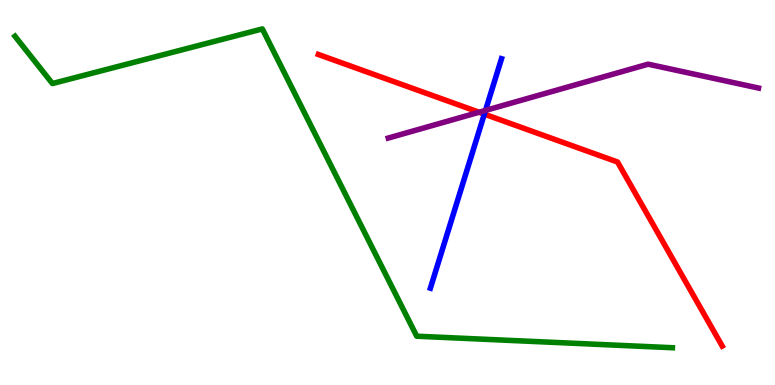[{'lines': ['blue', 'red'], 'intersections': [{'x': 6.25, 'y': 7.04}]}, {'lines': ['green', 'red'], 'intersections': []}, {'lines': ['purple', 'red'], 'intersections': [{'x': 6.18, 'y': 7.08}]}, {'lines': ['blue', 'green'], 'intersections': []}, {'lines': ['blue', 'purple'], 'intersections': [{'x': 6.26, 'y': 7.13}]}, {'lines': ['green', 'purple'], 'intersections': []}]